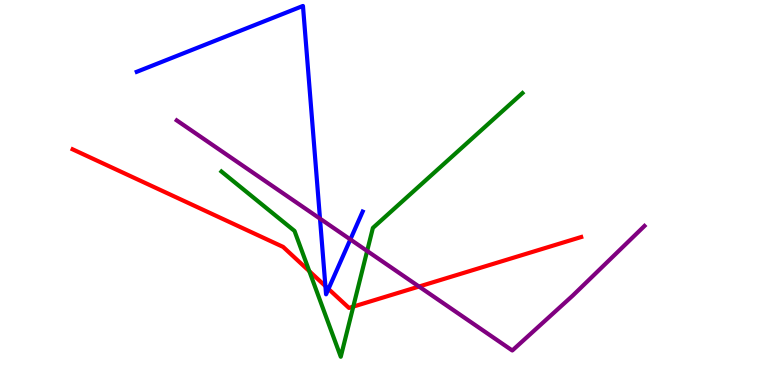[{'lines': ['blue', 'red'], 'intersections': [{'x': 4.2, 'y': 2.57}, {'x': 4.24, 'y': 2.5}]}, {'lines': ['green', 'red'], 'intersections': [{'x': 3.99, 'y': 2.96}, {'x': 4.56, 'y': 2.04}]}, {'lines': ['purple', 'red'], 'intersections': [{'x': 5.41, 'y': 2.56}]}, {'lines': ['blue', 'green'], 'intersections': []}, {'lines': ['blue', 'purple'], 'intersections': [{'x': 4.13, 'y': 4.32}, {'x': 4.52, 'y': 3.78}]}, {'lines': ['green', 'purple'], 'intersections': [{'x': 4.74, 'y': 3.48}]}]